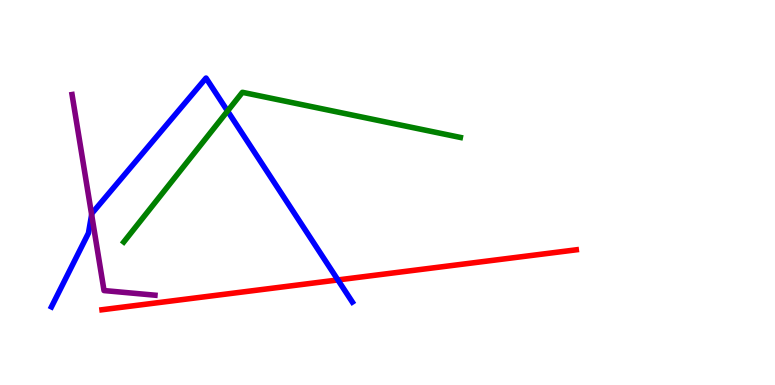[{'lines': ['blue', 'red'], 'intersections': [{'x': 4.36, 'y': 2.73}]}, {'lines': ['green', 'red'], 'intersections': []}, {'lines': ['purple', 'red'], 'intersections': []}, {'lines': ['blue', 'green'], 'intersections': [{'x': 2.94, 'y': 7.12}]}, {'lines': ['blue', 'purple'], 'intersections': [{'x': 1.18, 'y': 4.43}]}, {'lines': ['green', 'purple'], 'intersections': []}]